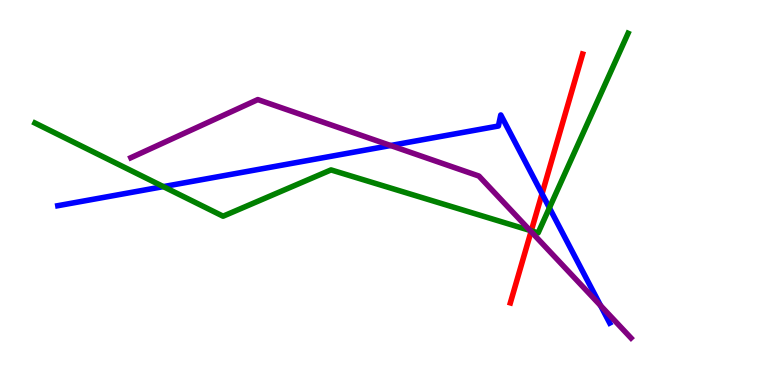[{'lines': ['blue', 'red'], 'intersections': [{'x': 6.99, 'y': 4.97}]}, {'lines': ['green', 'red'], 'intersections': [{'x': 6.86, 'y': 4.0}]}, {'lines': ['purple', 'red'], 'intersections': [{'x': 6.85, 'y': 3.99}]}, {'lines': ['blue', 'green'], 'intersections': [{'x': 2.11, 'y': 5.15}, {'x': 7.09, 'y': 4.6}]}, {'lines': ['blue', 'purple'], 'intersections': [{'x': 5.04, 'y': 6.22}, {'x': 7.75, 'y': 2.06}]}, {'lines': ['green', 'purple'], 'intersections': [{'x': 6.84, 'y': 4.01}]}]